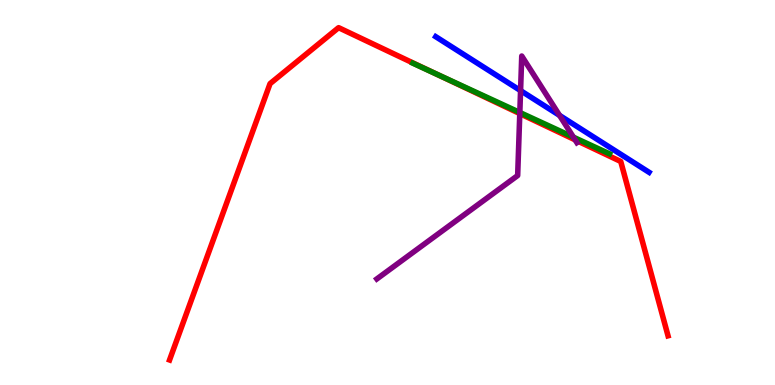[{'lines': ['blue', 'red'], 'intersections': []}, {'lines': ['green', 'red'], 'intersections': [{'x': 5.63, 'y': 8.08}]}, {'lines': ['purple', 'red'], 'intersections': [{'x': 6.71, 'y': 7.05}, {'x': 7.42, 'y': 6.37}]}, {'lines': ['blue', 'green'], 'intersections': []}, {'lines': ['blue', 'purple'], 'intersections': [{'x': 6.72, 'y': 7.65}, {'x': 7.22, 'y': 7.0}]}, {'lines': ['green', 'purple'], 'intersections': [{'x': 6.71, 'y': 7.08}, {'x': 7.4, 'y': 6.44}]}]